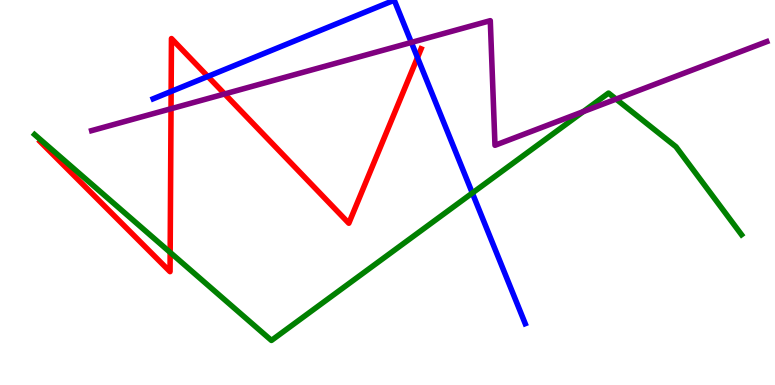[{'lines': ['blue', 'red'], 'intersections': [{'x': 2.21, 'y': 7.62}, {'x': 2.68, 'y': 8.01}, {'x': 5.39, 'y': 8.5}]}, {'lines': ['green', 'red'], 'intersections': [{'x': 2.2, 'y': 3.44}]}, {'lines': ['purple', 'red'], 'intersections': [{'x': 2.21, 'y': 7.18}, {'x': 2.9, 'y': 7.56}]}, {'lines': ['blue', 'green'], 'intersections': [{'x': 6.09, 'y': 4.99}]}, {'lines': ['blue', 'purple'], 'intersections': [{'x': 5.31, 'y': 8.9}]}, {'lines': ['green', 'purple'], 'intersections': [{'x': 7.53, 'y': 7.1}, {'x': 7.95, 'y': 7.43}]}]